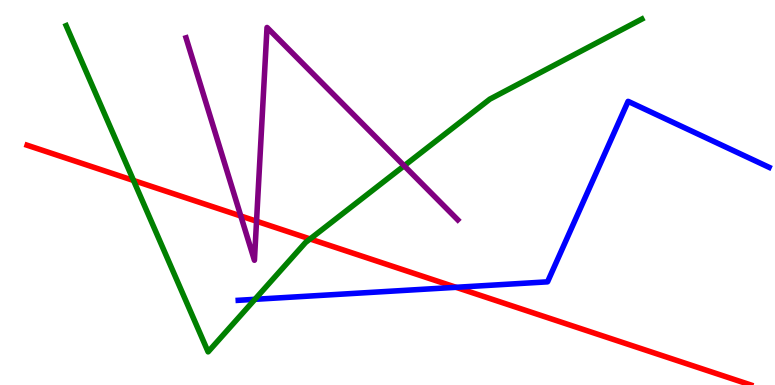[{'lines': ['blue', 'red'], 'intersections': [{'x': 5.88, 'y': 2.54}]}, {'lines': ['green', 'red'], 'intersections': [{'x': 1.72, 'y': 5.31}, {'x': 4.0, 'y': 3.79}]}, {'lines': ['purple', 'red'], 'intersections': [{'x': 3.11, 'y': 4.39}, {'x': 3.31, 'y': 4.25}]}, {'lines': ['blue', 'green'], 'intersections': [{'x': 3.29, 'y': 2.23}]}, {'lines': ['blue', 'purple'], 'intersections': []}, {'lines': ['green', 'purple'], 'intersections': [{'x': 5.22, 'y': 5.69}]}]